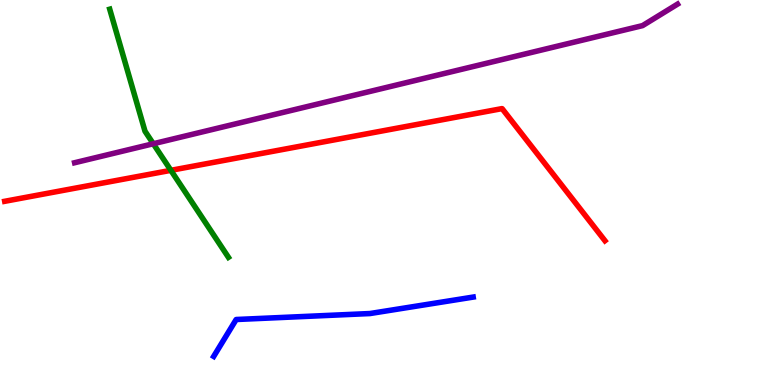[{'lines': ['blue', 'red'], 'intersections': []}, {'lines': ['green', 'red'], 'intersections': [{'x': 2.2, 'y': 5.58}]}, {'lines': ['purple', 'red'], 'intersections': []}, {'lines': ['blue', 'green'], 'intersections': []}, {'lines': ['blue', 'purple'], 'intersections': []}, {'lines': ['green', 'purple'], 'intersections': [{'x': 1.98, 'y': 6.27}]}]